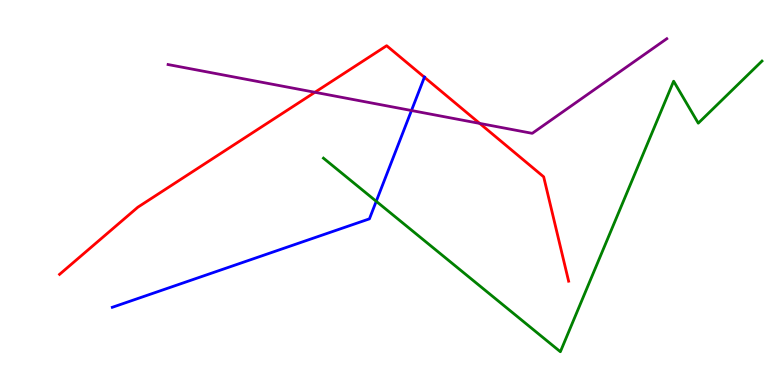[{'lines': ['blue', 'red'], 'intersections': [{'x': 5.48, 'y': 7.99}]}, {'lines': ['green', 'red'], 'intersections': []}, {'lines': ['purple', 'red'], 'intersections': [{'x': 4.06, 'y': 7.6}, {'x': 6.19, 'y': 6.79}]}, {'lines': ['blue', 'green'], 'intersections': [{'x': 4.85, 'y': 4.77}]}, {'lines': ['blue', 'purple'], 'intersections': [{'x': 5.31, 'y': 7.13}]}, {'lines': ['green', 'purple'], 'intersections': []}]